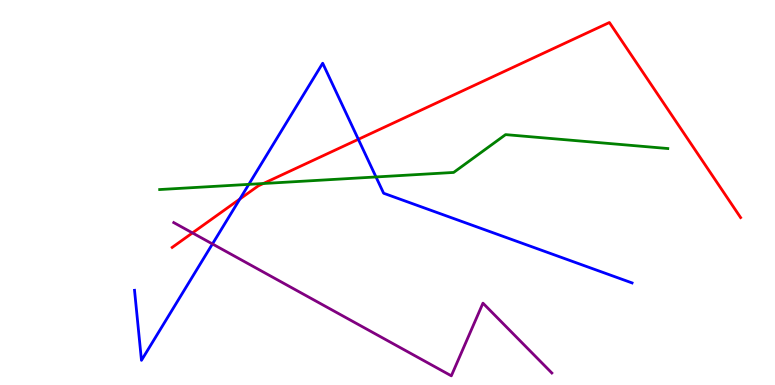[{'lines': ['blue', 'red'], 'intersections': [{'x': 3.1, 'y': 4.83}, {'x': 4.62, 'y': 6.38}]}, {'lines': ['green', 'red'], 'intersections': [{'x': 3.4, 'y': 5.23}]}, {'lines': ['purple', 'red'], 'intersections': [{'x': 2.48, 'y': 3.95}]}, {'lines': ['blue', 'green'], 'intersections': [{'x': 3.21, 'y': 5.21}, {'x': 4.85, 'y': 5.4}]}, {'lines': ['blue', 'purple'], 'intersections': [{'x': 2.74, 'y': 3.66}]}, {'lines': ['green', 'purple'], 'intersections': []}]